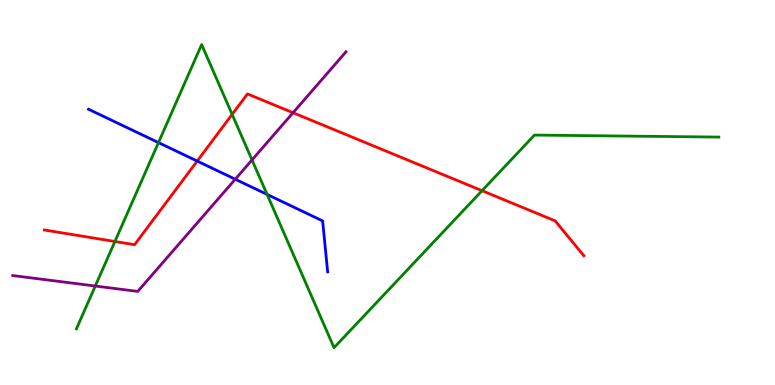[{'lines': ['blue', 'red'], 'intersections': [{'x': 2.54, 'y': 5.82}]}, {'lines': ['green', 'red'], 'intersections': [{'x': 1.48, 'y': 3.73}, {'x': 3.0, 'y': 7.03}, {'x': 6.22, 'y': 5.05}]}, {'lines': ['purple', 'red'], 'intersections': [{'x': 3.78, 'y': 7.07}]}, {'lines': ['blue', 'green'], 'intersections': [{'x': 2.04, 'y': 6.3}, {'x': 3.45, 'y': 4.95}]}, {'lines': ['blue', 'purple'], 'intersections': [{'x': 3.04, 'y': 5.34}]}, {'lines': ['green', 'purple'], 'intersections': [{'x': 1.23, 'y': 2.57}, {'x': 3.25, 'y': 5.85}]}]